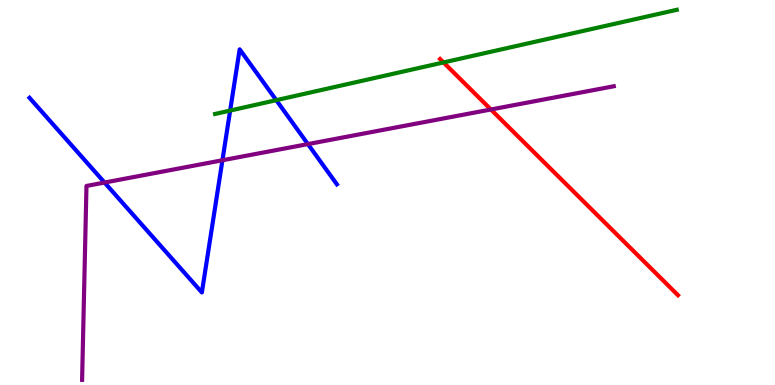[{'lines': ['blue', 'red'], 'intersections': []}, {'lines': ['green', 'red'], 'intersections': [{'x': 5.72, 'y': 8.38}]}, {'lines': ['purple', 'red'], 'intersections': [{'x': 6.33, 'y': 7.16}]}, {'lines': ['blue', 'green'], 'intersections': [{'x': 2.97, 'y': 7.13}, {'x': 3.56, 'y': 7.4}]}, {'lines': ['blue', 'purple'], 'intersections': [{'x': 1.35, 'y': 5.26}, {'x': 2.87, 'y': 5.84}, {'x': 3.97, 'y': 6.26}]}, {'lines': ['green', 'purple'], 'intersections': []}]